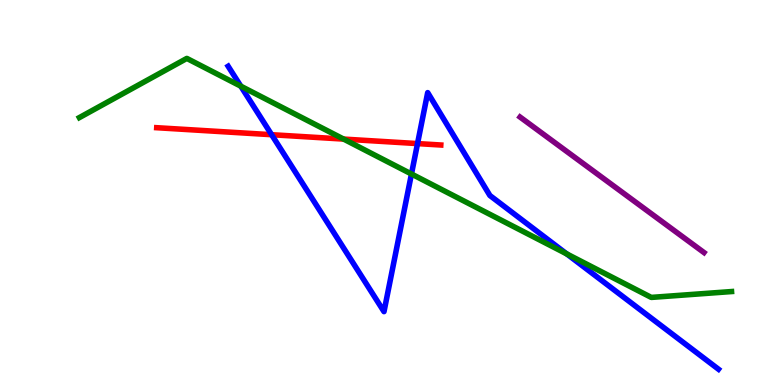[{'lines': ['blue', 'red'], 'intersections': [{'x': 3.5, 'y': 6.5}, {'x': 5.39, 'y': 6.27}]}, {'lines': ['green', 'red'], 'intersections': [{'x': 4.43, 'y': 6.39}]}, {'lines': ['purple', 'red'], 'intersections': []}, {'lines': ['blue', 'green'], 'intersections': [{'x': 3.11, 'y': 7.76}, {'x': 5.31, 'y': 5.48}, {'x': 7.31, 'y': 3.4}]}, {'lines': ['blue', 'purple'], 'intersections': []}, {'lines': ['green', 'purple'], 'intersections': []}]